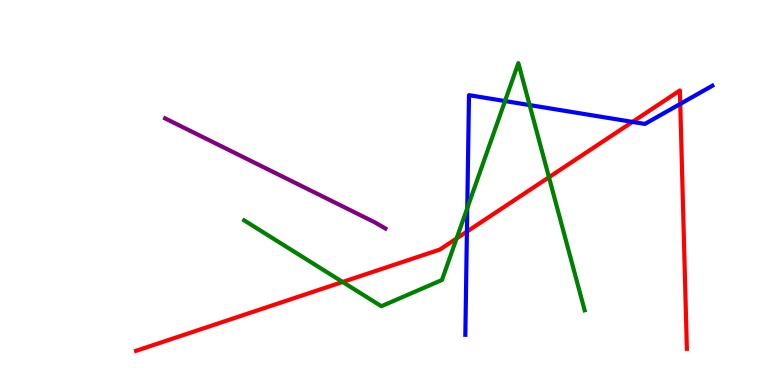[{'lines': ['blue', 'red'], 'intersections': [{'x': 6.02, 'y': 3.98}, {'x': 8.16, 'y': 6.83}, {'x': 8.78, 'y': 7.3}]}, {'lines': ['green', 'red'], 'intersections': [{'x': 4.42, 'y': 2.68}, {'x': 5.89, 'y': 3.81}, {'x': 7.08, 'y': 5.4}]}, {'lines': ['purple', 'red'], 'intersections': []}, {'lines': ['blue', 'green'], 'intersections': [{'x': 6.03, 'y': 4.59}, {'x': 6.52, 'y': 7.38}, {'x': 6.83, 'y': 7.27}]}, {'lines': ['blue', 'purple'], 'intersections': []}, {'lines': ['green', 'purple'], 'intersections': []}]